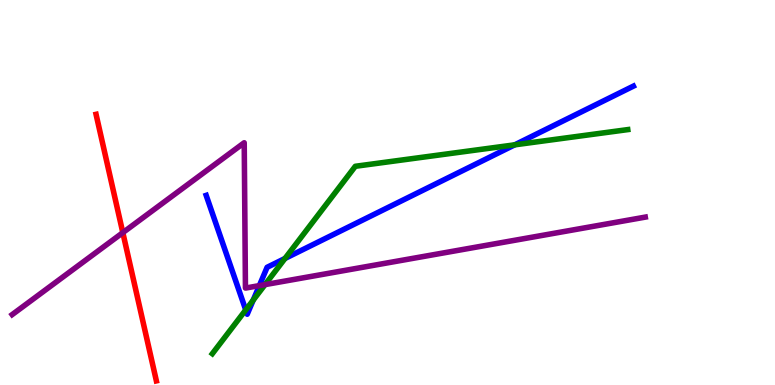[{'lines': ['blue', 'red'], 'intersections': []}, {'lines': ['green', 'red'], 'intersections': []}, {'lines': ['purple', 'red'], 'intersections': [{'x': 1.58, 'y': 3.96}]}, {'lines': ['blue', 'green'], 'intersections': [{'x': 3.17, 'y': 1.95}, {'x': 3.27, 'y': 2.2}, {'x': 3.68, 'y': 3.29}, {'x': 6.64, 'y': 6.24}]}, {'lines': ['blue', 'purple'], 'intersections': [{'x': 3.35, 'y': 2.58}]}, {'lines': ['green', 'purple'], 'intersections': [{'x': 3.42, 'y': 2.61}]}]